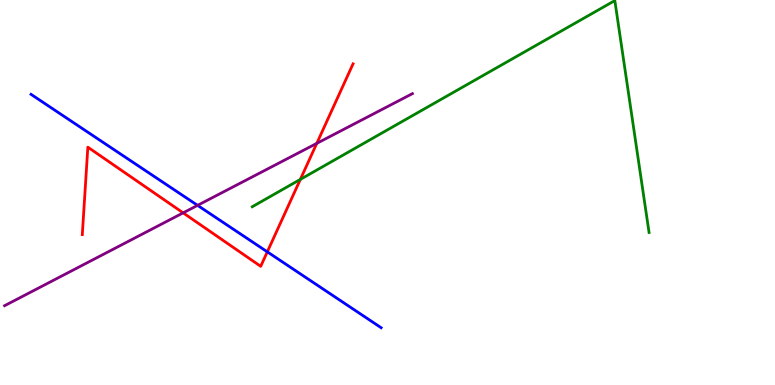[{'lines': ['blue', 'red'], 'intersections': [{'x': 3.45, 'y': 3.46}]}, {'lines': ['green', 'red'], 'intersections': [{'x': 3.88, 'y': 5.34}]}, {'lines': ['purple', 'red'], 'intersections': [{'x': 2.36, 'y': 4.47}, {'x': 4.09, 'y': 6.28}]}, {'lines': ['blue', 'green'], 'intersections': []}, {'lines': ['blue', 'purple'], 'intersections': [{'x': 2.55, 'y': 4.67}]}, {'lines': ['green', 'purple'], 'intersections': []}]